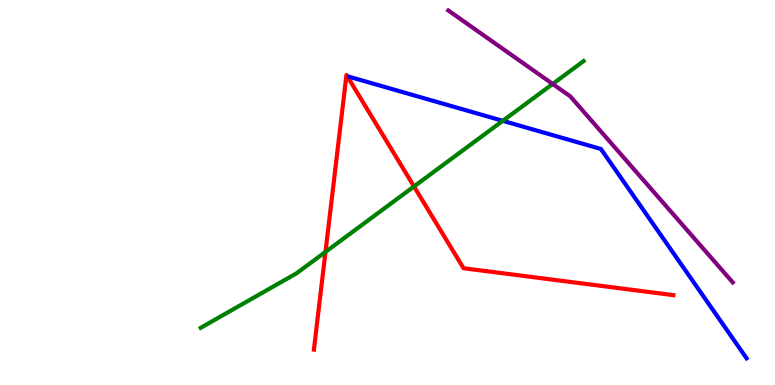[{'lines': ['blue', 'red'], 'intersections': []}, {'lines': ['green', 'red'], 'intersections': [{'x': 4.2, 'y': 3.46}, {'x': 5.34, 'y': 5.16}]}, {'lines': ['purple', 'red'], 'intersections': []}, {'lines': ['blue', 'green'], 'intersections': [{'x': 6.49, 'y': 6.86}]}, {'lines': ['blue', 'purple'], 'intersections': []}, {'lines': ['green', 'purple'], 'intersections': [{'x': 7.13, 'y': 7.82}]}]